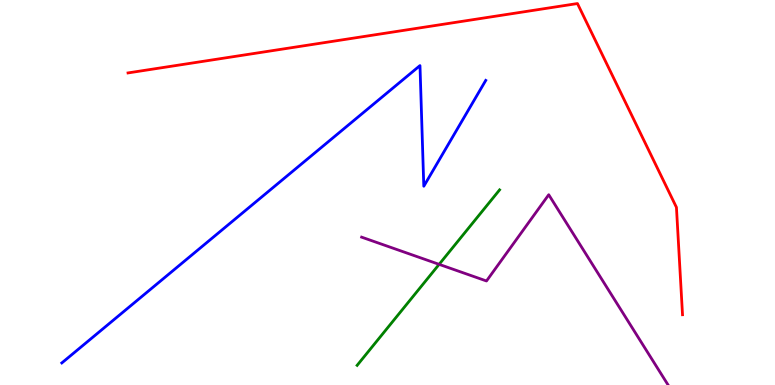[{'lines': ['blue', 'red'], 'intersections': []}, {'lines': ['green', 'red'], 'intersections': []}, {'lines': ['purple', 'red'], 'intersections': []}, {'lines': ['blue', 'green'], 'intersections': []}, {'lines': ['blue', 'purple'], 'intersections': []}, {'lines': ['green', 'purple'], 'intersections': [{'x': 5.67, 'y': 3.13}]}]